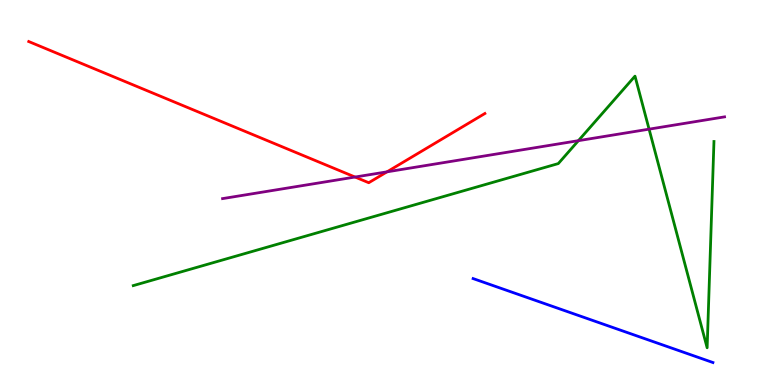[{'lines': ['blue', 'red'], 'intersections': []}, {'lines': ['green', 'red'], 'intersections': []}, {'lines': ['purple', 'red'], 'intersections': [{'x': 4.58, 'y': 5.4}, {'x': 4.99, 'y': 5.54}]}, {'lines': ['blue', 'green'], 'intersections': []}, {'lines': ['blue', 'purple'], 'intersections': []}, {'lines': ['green', 'purple'], 'intersections': [{'x': 7.46, 'y': 6.35}, {'x': 8.38, 'y': 6.65}]}]